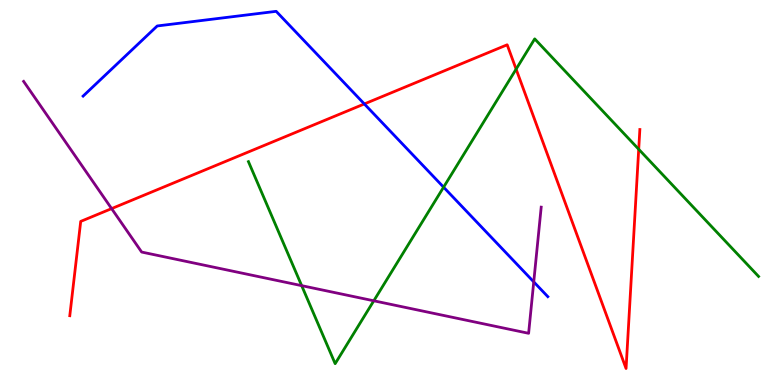[{'lines': ['blue', 'red'], 'intersections': [{'x': 4.7, 'y': 7.3}]}, {'lines': ['green', 'red'], 'intersections': [{'x': 6.66, 'y': 8.2}, {'x': 8.24, 'y': 6.12}]}, {'lines': ['purple', 'red'], 'intersections': [{'x': 1.44, 'y': 4.58}]}, {'lines': ['blue', 'green'], 'intersections': [{'x': 5.72, 'y': 5.14}]}, {'lines': ['blue', 'purple'], 'intersections': [{'x': 6.89, 'y': 2.68}]}, {'lines': ['green', 'purple'], 'intersections': [{'x': 3.89, 'y': 2.58}, {'x': 4.82, 'y': 2.19}]}]